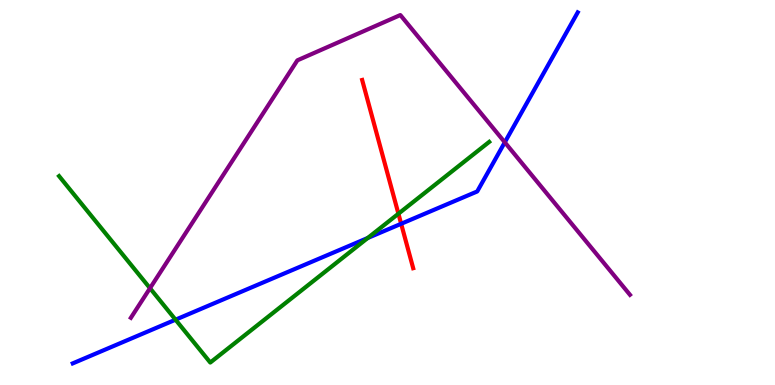[{'lines': ['blue', 'red'], 'intersections': [{'x': 5.18, 'y': 4.19}]}, {'lines': ['green', 'red'], 'intersections': [{'x': 5.14, 'y': 4.45}]}, {'lines': ['purple', 'red'], 'intersections': []}, {'lines': ['blue', 'green'], 'intersections': [{'x': 2.26, 'y': 1.7}, {'x': 4.74, 'y': 3.82}]}, {'lines': ['blue', 'purple'], 'intersections': [{'x': 6.51, 'y': 6.3}]}, {'lines': ['green', 'purple'], 'intersections': [{'x': 1.94, 'y': 2.51}]}]